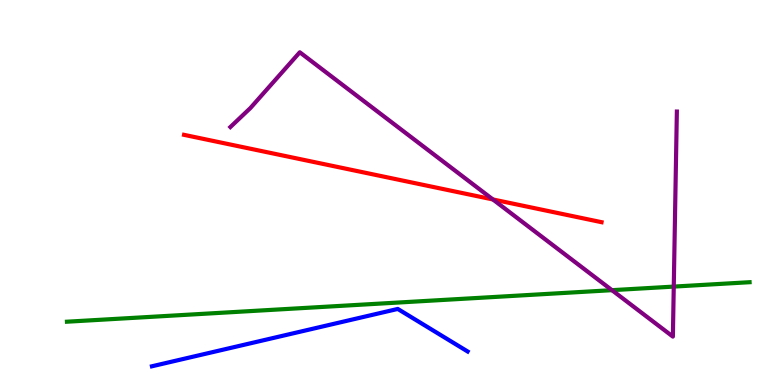[{'lines': ['blue', 'red'], 'intersections': []}, {'lines': ['green', 'red'], 'intersections': []}, {'lines': ['purple', 'red'], 'intersections': [{'x': 6.36, 'y': 4.82}]}, {'lines': ['blue', 'green'], 'intersections': []}, {'lines': ['blue', 'purple'], 'intersections': []}, {'lines': ['green', 'purple'], 'intersections': [{'x': 7.9, 'y': 2.46}, {'x': 8.69, 'y': 2.56}]}]